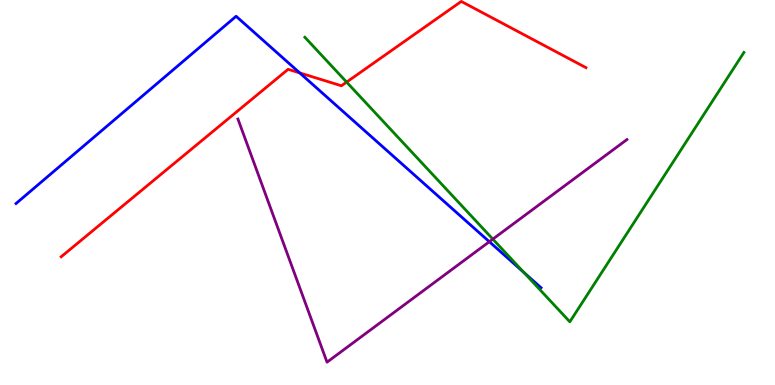[{'lines': ['blue', 'red'], 'intersections': [{'x': 3.87, 'y': 8.11}]}, {'lines': ['green', 'red'], 'intersections': [{'x': 4.47, 'y': 7.87}]}, {'lines': ['purple', 'red'], 'intersections': []}, {'lines': ['blue', 'green'], 'intersections': [{'x': 6.76, 'y': 2.92}]}, {'lines': ['blue', 'purple'], 'intersections': [{'x': 6.31, 'y': 3.72}]}, {'lines': ['green', 'purple'], 'intersections': [{'x': 6.36, 'y': 3.79}]}]